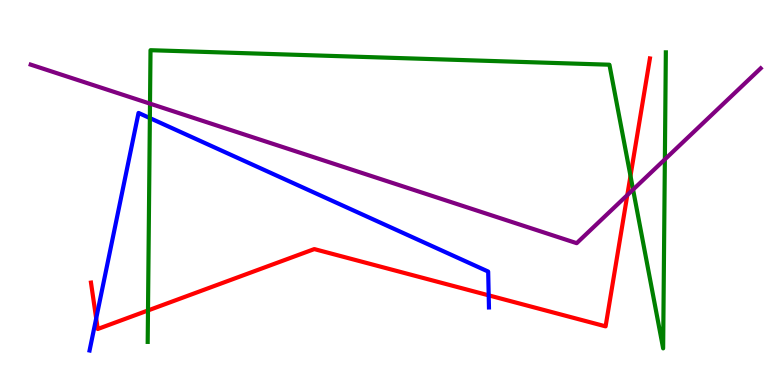[{'lines': ['blue', 'red'], 'intersections': [{'x': 1.24, 'y': 1.73}, {'x': 6.31, 'y': 2.33}]}, {'lines': ['green', 'red'], 'intersections': [{'x': 1.91, 'y': 1.94}, {'x': 8.14, 'y': 5.43}]}, {'lines': ['purple', 'red'], 'intersections': [{'x': 8.09, 'y': 4.93}]}, {'lines': ['blue', 'green'], 'intersections': [{'x': 1.93, 'y': 6.93}]}, {'lines': ['blue', 'purple'], 'intersections': []}, {'lines': ['green', 'purple'], 'intersections': [{'x': 1.94, 'y': 7.31}, {'x': 8.17, 'y': 5.08}, {'x': 8.58, 'y': 5.86}]}]